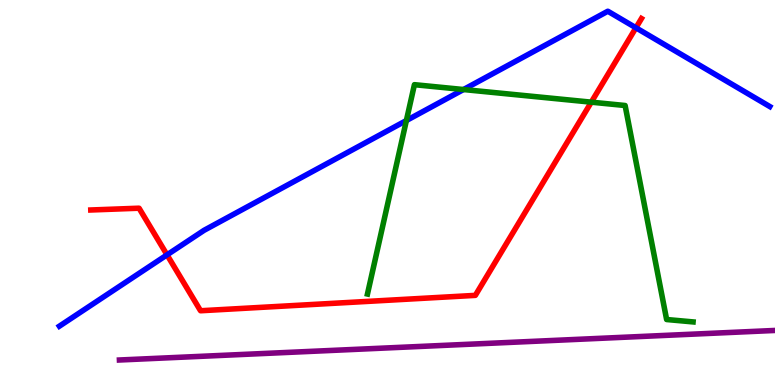[{'lines': ['blue', 'red'], 'intersections': [{'x': 2.16, 'y': 3.38}, {'x': 8.21, 'y': 9.28}]}, {'lines': ['green', 'red'], 'intersections': [{'x': 7.63, 'y': 7.35}]}, {'lines': ['purple', 'red'], 'intersections': []}, {'lines': ['blue', 'green'], 'intersections': [{'x': 5.24, 'y': 6.87}, {'x': 5.98, 'y': 7.67}]}, {'lines': ['blue', 'purple'], 'intersections': []}, {'lines': ['green', 'purple'], 'intersections': []}]